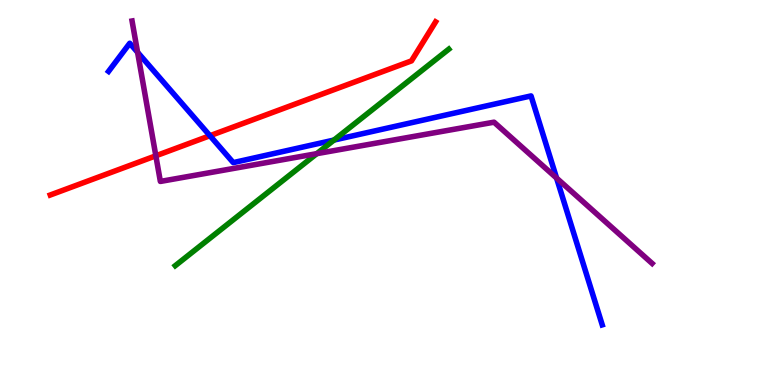[{'lines': ['blue', 'red'], 'intersections': [{'x': 2.71, 'y': 6.47}]}, {'lines': ['green', 'red'], 'intersections': []}, {'lines': ['purple', 'red'], 'intersections': [{'x': 2.01, 'y': 5.95}]}, {'lines': ['blue', 'green'], 'intersections': [{'x': 4.31, 'y': 6.36}]}, {'lines': ['blue', 'purple'], 'intersections': [{'x': 1.78, 'y': 8.64}, {'x': 7.18, 'y': 5.37}]}, {'lines': ['green', 'purple'], 'intersections': [{'x': 4.09, 'y': 6.01}]}]